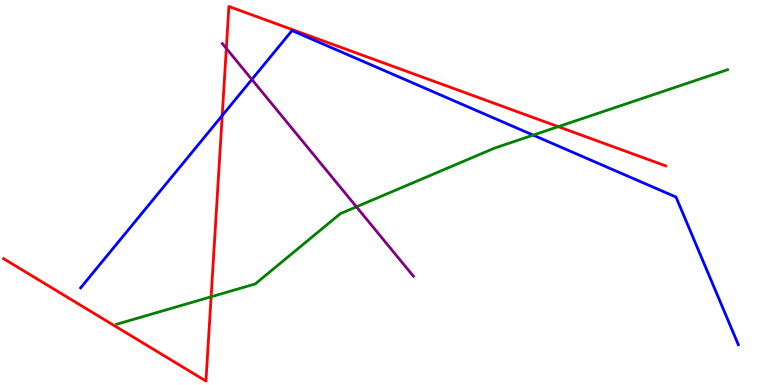[{'lines': ['blue', 'red'], 'intersections': [{'x': 2.87, 'y': 7.0}]}, {'lines': ['green', 'red'], 'intersections': [{'x': 2.72, 'y': 2.29}, {'x': 7.2, 'y': 6.71}]}, {'lines': ['purple', 'red'], 'intersections': [{'x': 2.92, 'y': 8.74}]}, {'lines': ['blue', 'green'], 'intersections': [{'x': 6.88, 'y': 6.49}]}, {'lines': ['blue', 'purple'], 'intersections': [{'x': 3.25, 'y': 7.94}]}, {'lines': ['green', 'purple'], 'intersections': [{'x': 4.6, 'y': 4.63}]}]